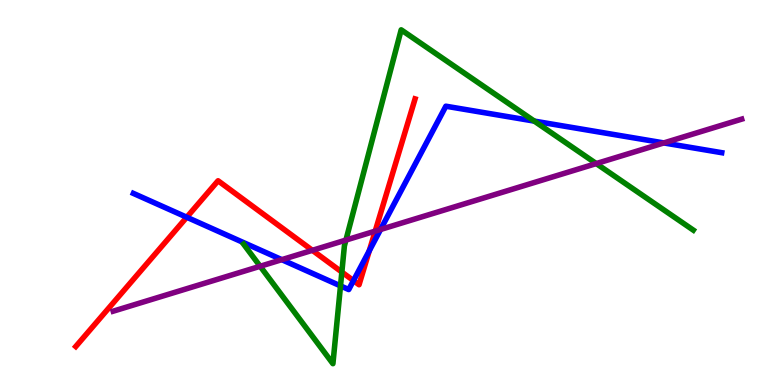[{'lines': ['blue', 'red'], 'intersections': [{'x': 2.41, 'y': 4.36}, {'x': 4.56, 'y': 2.71}, {'x': 4.77, 'y': 3.49}]}, {'lines': ['green', 'red'], 'intersections': [{'x': 4.41, 'y': 2.93}]}, {'lines': ['purple', 'red'], 'intersections': [{'x': 4.03, 'y': 3.5}, {'x': 4.84, 'y': 4.0}]}, {'lines': ['blue', 'green'], 'intersections': [{'x': 4.39, 'y': 2.57}, {'x': 6.89, 'y': 6.85}]}, {'lines': ['blue', 'purple'], 'intersections': [{'x': 3.64, 'y': 3.26}, {'x': 4.91, 'y': 4.04}, {'x': 8.57, 'y': 6.29}]}, {'lines': ['green', 'purple'], 'intersections': [{'x': 3.36, 'y': 3.08}, {'x': 4.46, 'y': 3.76}, {'x': 7.69, 'y': 5.75}]}]